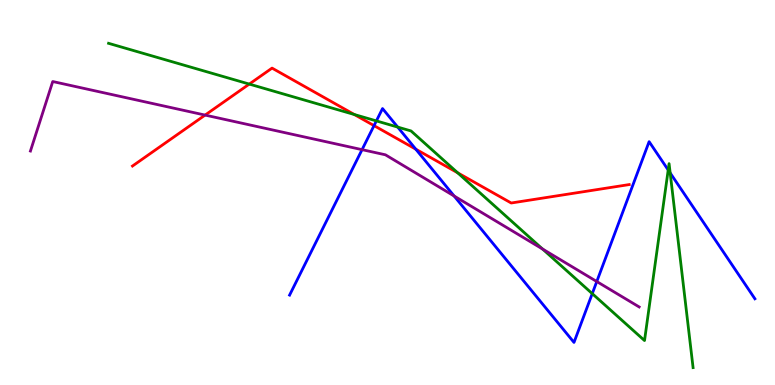[{'lines': ['blue', 'red'], 'intersections': [{'x': 4.83, 'y': 6.74}, {'x': 5.37, 'y': 6.12}]}, {'lines': ['green', 'red'], 'intersections': [{'x': 3.22, 'y': 7.82}, {'x': 4.57, 'y': 7.03}, {'x': 5.91, 'y': 5.51}]}, {'lines': ['purple', 'red'], 'intersections': [{'x': 2.65, 'y': 7.01}]}, {'lines': ['blue', 'green'], 'intersections': [{'x': 4.86, 'y': 6.86}, {'x': 5.13, 'y': 6.7}, {'x': 7.64, 'y': 2.37}, {'x': 8.62, 'y': 5.58}, {'x': 8.65, 'y': 5.51}]}, {'lines': ['blue', 'purple'], 'intersections': [{'x': 4.67, 'y': 6.11}, {'x': 5.86, 'y': 4.91}, {'x': 7.7, 'y': 2.69}]}, {'lines': ['green', 'purple'], 'intersections': [{'x': 7.0, 'y': 3.53}]}]